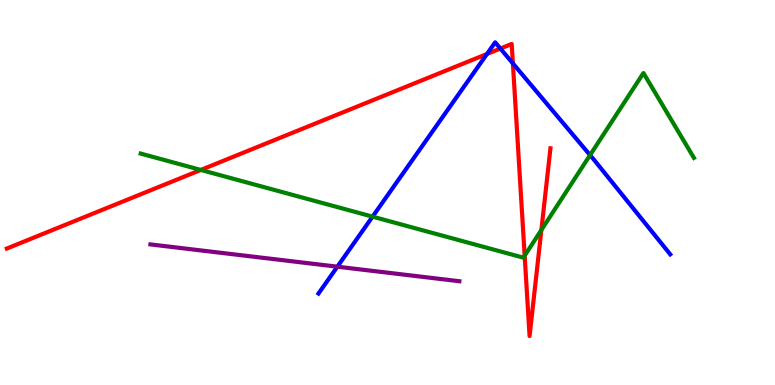[{'lines': ['blue', 'red'], 'intersections': [{'x': 6.28, 'y': 8.6}, {'x': 6.46, 'y': 8.74}, {'x': 6.62, 'y': 8.35}]}, {'lines': ['green', 'red'], 'intersections': [{'x': 2.59, 'y': 5.59}, {'x': 6.77, 'y': 3.36}, {'x': 6.99, 'y': 4.03}]}, {'lines': ['purple', 'red'], 'intersections': []}, {'lines': ['blue', 'green'], 'intersections': [{'x': 4.81, 'y': 4.37}, {'x': 7.61, 'y': 5.97}]}, {'lines': ['blue', 'purple'], 'intersections': [{'x': 4.35, 'y': 3.07}]}, {'lines': ['green', 'purple'], 'intersections': []}]